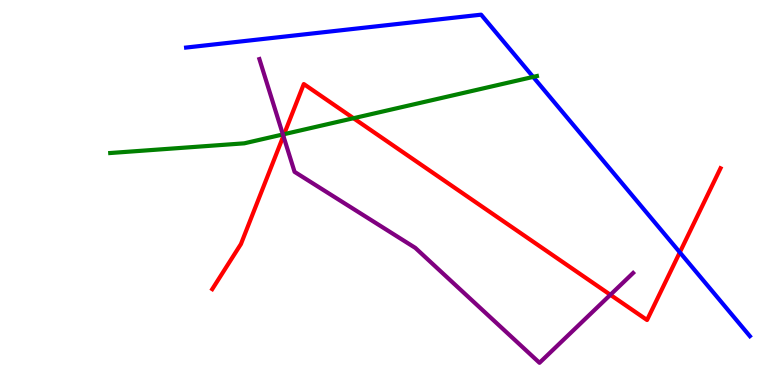[{'lines': ['blue', 'red'], 'intersections': [{'x': 8.77, 'y': 3.45}]}, {'lines': ['green', 'red'], 'intersections': [{'x': 3.67, 'y': 6.51}, {'x': 4.56, 'y': 6.93}]}, {'lines': ['purple', 'red'], 'intersections': [{'x': 3.66, 'y': 6.47}, {'x': 7.88, 'y': 2.34}]}, {'lines': ['blue', 'green'], 'intersections': [{'x': 6.88, 'y': 8.0}]}, {'lines': ['blue', 'purple'], 'intersections': []}, {'lines': ['green', 'purple'], 'intersections': [{'x': 3.65, 'y': 6.51}]}]